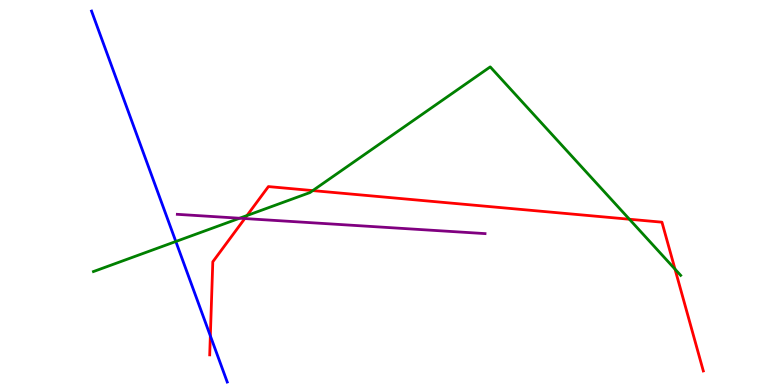[{'lines': ['blue', 'red'], 'intersections': [{'x': 2.71, 'y': 1.28}]}, {'lines': ['green', 'red'], 'intersections': [{'x': 3.19, 'y': 4.4}, {'x': 4.04, 'y': 5.05}, {'x': 8.12, 'y': 4.31}, {'x': 8.71, 'y': 3.01}]}, {'lines': ['purple', 'red'], 'intersections': [{'x': 3.16, 'y': 4.32}]}, {'lines': ['blue', 'green'], 'intersections': [{'x': 2.27, 'y': 3.73}]}, {'lines': ['blue', 'purple'], 'intersections': []}, {'lines': ['green', 'purple'], 'intersections': [{'x': 3.09, 'y': 4.33}]}]